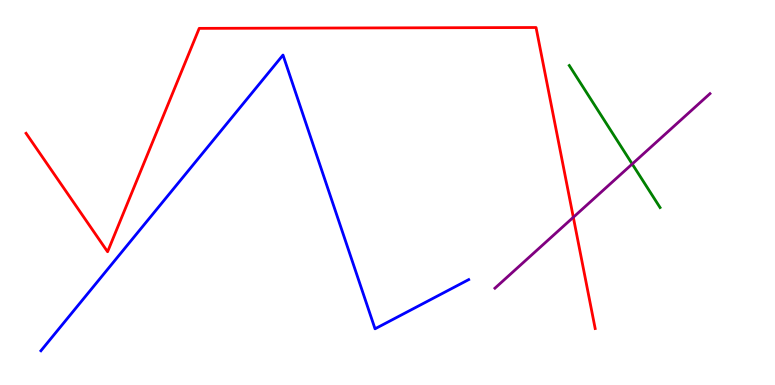[{'lines': ['blue', 'red'], 'intersections': []}, {'lines': ['green', 'red'], 'intersections': []}, {'lines': ['purple', 'red'], 'intersections': [{'x': 7.4, 'y': 4.36}]}, {'lines': ['blue', 'green'], 'intersections': []}, {'lines': ['blue', 'purple'], 'intersections': []}, {'lines': ['green', 'purple'], 'intersections': [{'x': 8.16, 'y': 5.74}]}]